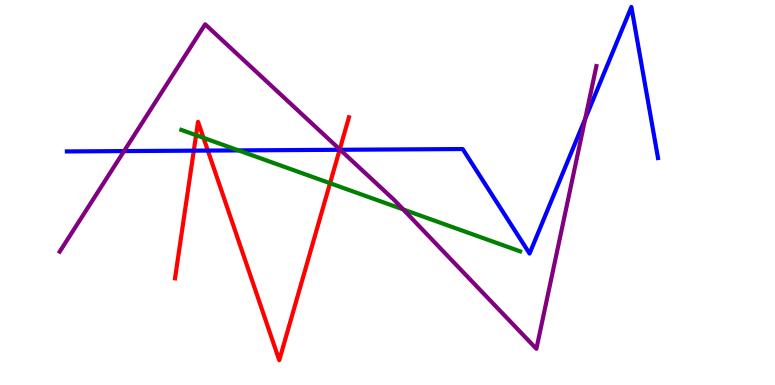[{'lines': ['blue', 'red'], 'intersections': [{'x': 2.5, 'y': 6.09}, {'x': 2.68, 'y': 6.09}, {'x': 4.38, 'y': 6.11}]}, {'lines': ['green', 'red'], 'intersections': [{'x': 2.53, 'y': 6.49}, {'x': 2.63, 'y': 6.42}, {'x': 4.26, 'y': 5.24}]}, {'lines': ['purple', 'red'], 'intersections': [{'x': 4.38, 'y': 6.12}]}, {'lines': ['blue', 'green'], 'intersections': [{'x': 3.08, 'y': 6.09}]}, {'lines': ['blue', 'purple'], 'intersections': [{'x': 1.6, 'y': 6.08}, {'x': 4.39, 'y': 6.11}, {'x': 7.55, 'y': 6.91}]}, {'lines': ['green', 'purple'], 'intersections': [{'x': 5.2, 'y': 4.56}]}]